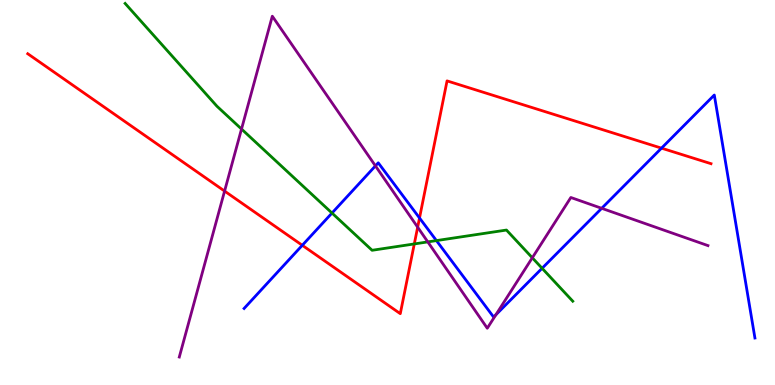[{'lines': ['blue', 'red'], 'intersections': [{'x': 3.9, 'y': 3.63}, {'x': 5.41, 'y': 4.34}, {'x': 8.54, 'y': 6.15}]}, {'lines': ['green', 'red'], 'intersections': [{'x': 5.35, 'y': 3.66}]}, {'lines': ['purple', 'red'], 'intersections': [{'x': 2.9, 'y': 5.04}, {'x': 5.39, 'y': 4.1}]}, {'lines': ['blue', 'green'], 'intersections': [{'x': 4.28, 'y': 4.47}, {'x': 5.63, 'y': 3.75}, {'x': 6.99, 'y': 3.03}]}, {'lines': ['blue', 'purple'], 'intersections': [{'x': 4.84, 'y': 5.69}, {'x': 6.4, 'y': 1.82}, {'x': 7.76, 'y': 4.59}]}, {'lines': ['green', 'purple'], 'intersections': [{'x': 3.12, 'y': 6.65}, {'x': 5.52, 'y': 3.72}, {'x': 6.87, 'y': 3.3}]}]